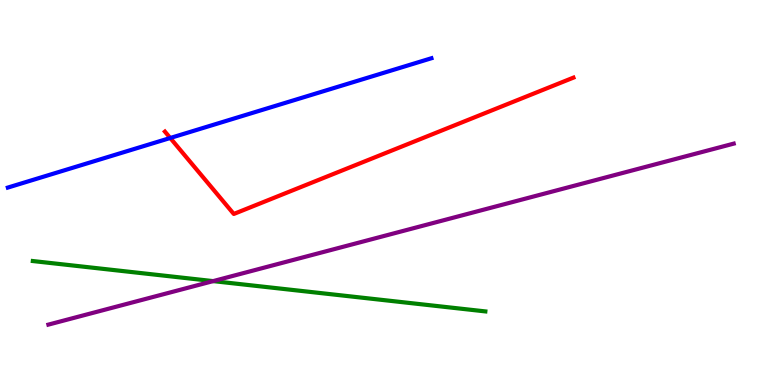[{'lines': ['blue', 'red'], 'intersections': [{'x': 2.2, 'y': 6.42}]}, {'lines': ['green', 'red'], 'intersections': []}, {'lines': ['purple', 'red'], 'intersections': []}, {'lines': ['blue', 'green'], 'intersections': []}, {'lines': ['blue', 'purple'], 'intersections': []}, {'lines': ['green', 'purple'], 'intersections': [{'x': 2.75, 'y': 2.7}]}]